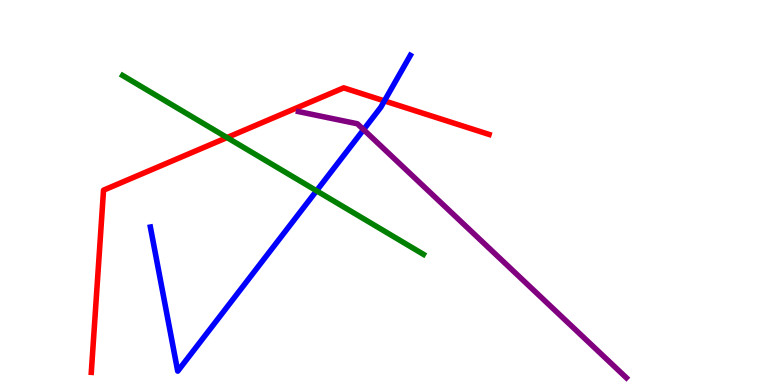[{'lines': ['blue', 'red'], 'intersections': [{'x': 4.96, 'y': 7.38}]}, {'lines': ['green', 'red'], 'intersections': [{'x': 2.93, 'y': 6.43}]}, {'lines': ['purple', 'red'], 'intersections': []}, {'lines': ['blue', 'green'], 'intersections': [{'x': 4.08, 'y': 5.04}]}, {'lines': ['blue', 'purple'], 'intersections': [{'x': 4.69, 'y': 6.63}]}, {'lines': ['green', 'purple'], 'intersections': []}]